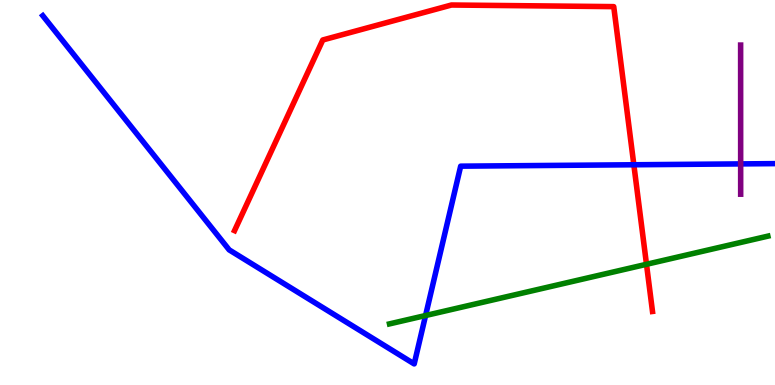[{'lines': ['blue', 'red'], 'intersections': [{'x': 8.18, 'y': 5.72}]}, {'lines': ['green', 'red'], 'intersections': [{'x': 8.34, 'y': 3.14}]}, {'lines': ['purple', 'red'], 'intersections': []}, {'lines': ['blue', 'green'], 'intersections': [{'x': 5.49, 'y': 1.8}]}, {'lines': ['blue', 'purple'], 'intersections': [{'x': 9.56, 'y': 5.74}]}, {'lines': ['green', 'purple'], 'intersections': []}]